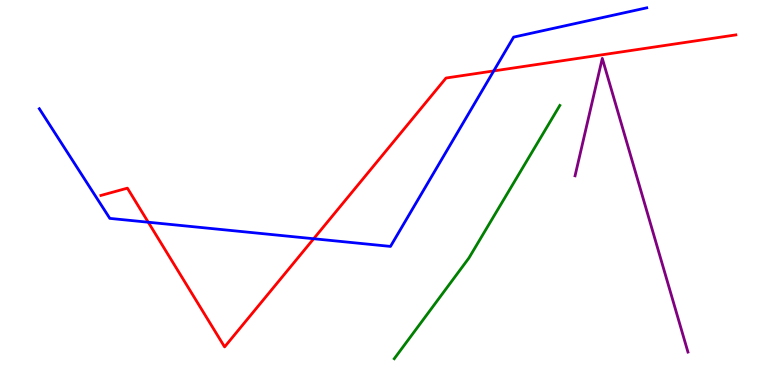[{'lines': ['blue', 'red'], 'intersections': [{'x': 1.91, 'y': 4.23}, {'x': 4.05, 'y': 3.8}, {'x': 6.37, 'y': 8.16}]}, {'lines': ['green', 'red'], 'intersections': []}, {'lines': ['purple', 'red'], 'intersections': []}, {'lines': ['blue', 'green'], 'intersections': []}, {'lines': ['blue', 'purple'], 'intersections': []}, {'lines': ['green', 'purple'], 'intersections': []}]